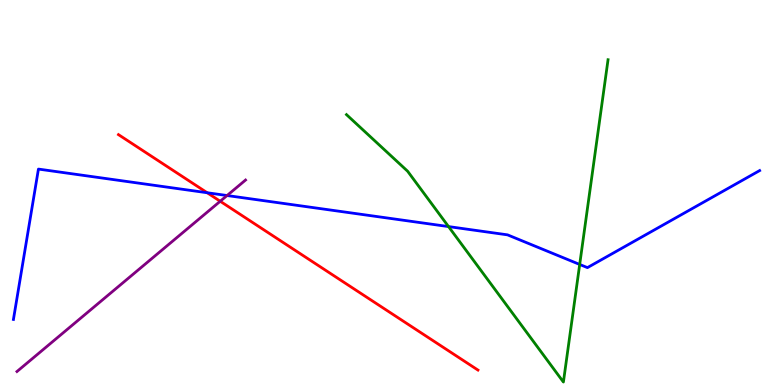[{'lines': ['blue', 'red'], 'intersections': [{'x': 2.67, 'y': 4.99}]}, {'lines': ['green', 'red'], 'intersections': []}, {'lines': ['purple', 'red'], 'intersections': [{'x': 2.84, 'y': 4.77}]}, {'lines': ['blue', 'green'], 'intersections': [{'x': 5.79, 'y': 4.11}, {'x': 7.48, 'y': 3.13}]}, {'lines': ['blue', 'purple'], 'intersections': [{'x': 2.93, 'y': 4.92}]}, {'lines': ['green', 'purple'], 'intersections': []}]